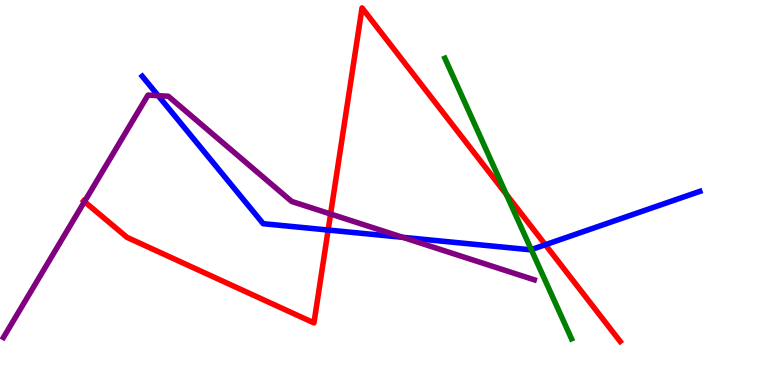[{'lines': ['blue', 'red'], 'intersections': [{'x': 4.23, 'y': 4.03}, {'x': 7.04, 'y': 3.64}]}, {'lines': ['green', 'red'], 'intersections': [{'x': 6.53, 'y': 4.95}]}, {'lines': ['purple', 'red'], 'intersections': [{'x': 1.09, 'y': 4.76}, {'x': 4.27, 'y': 4.44}]}, {'lines': ['blue', 'green'], 'intersections': [{'x': 6.85, 'y': 3.52}]}, {'lines': ['blue', 'purple'], 'intersections': [{'x': 2.04, 'y': 7.52}, {'x': 5.2, 'y': 3.84}]}, {'lines': ['green', 'purple'], 'intersections': []}]